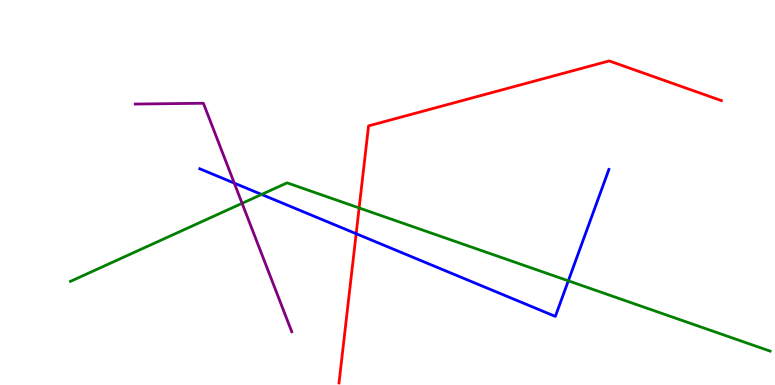[{'lines': ['blue', 'red'], 'intersections': [{'x': 4.6, 'y': 3.93}]}, {'lines': ['green', 'red'], 'intersections': [{'x': 4.63, 'y': 4.6}]}, {'lines': ['purple', 'red'], 'intersections': []}, {'lines': ['blue', 'green'], 'intersections': [{'x': 3.38, 'y': 4.95}, {'x': 7.33, 'y': 2.71}]}, {'lines': ['blue', 'purple'], 'intersections': [{'x': 3.02, 'y': 5.24}]}, {'lines': ['green', 'purple'], 'intersections': [{'x': 3.12, 'y': 4.72}]}]